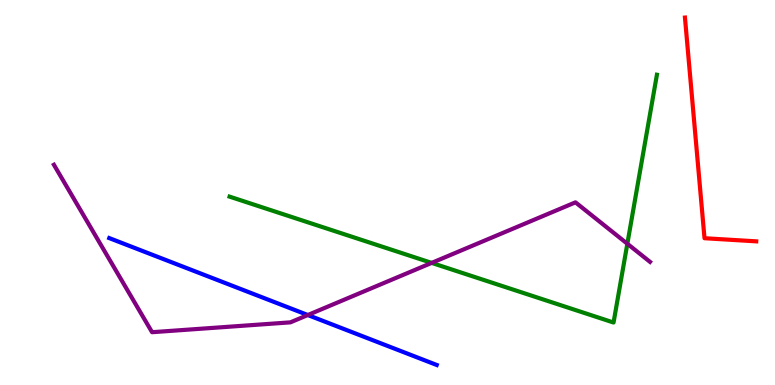[{'lines': ['blue', 'red'], 'intersections': []}, {'lines': ['green', 'red'], 'intersections': []}, {'lines': ['purple', 'red'], 'intersections': []}, {'lines': ['blue', 'green'], 'intersections': []}, {'lines': ['blue', 'purple'], 'intersections': [{'x': 3.97, 'y': 1.82}]}, {'lines': ['green', 'purple'], 'intersections': [{'x': 5.57, 'y': 3.17}, {'x': 8.09, 'y': 3.67}]}]